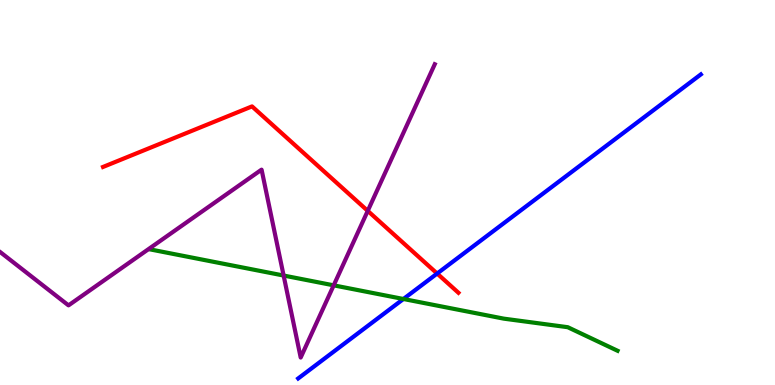[{'lines': ['blue', 'red'], 'intersections': [{'x': 5.64, 'y': 2.9}]}, {'lines': ['green', 'red'], 'intersections': []}, {'lines': ['purple', 'red'], 'intersections': [{'x': 4.75, 'y': 4.52}]}, {'lines': ['blue', 'green'], 'intersections': [{'x': 5.21, 'y': 2.23}]}, {'lines': ['blue', 'purple'], 'intersections': []}, {'lines': ['green', 'purple'], 'intersections': [{'x': 3.66, 'y': 2.84}, {'x': 4.31, 'y': 2.59}]}]